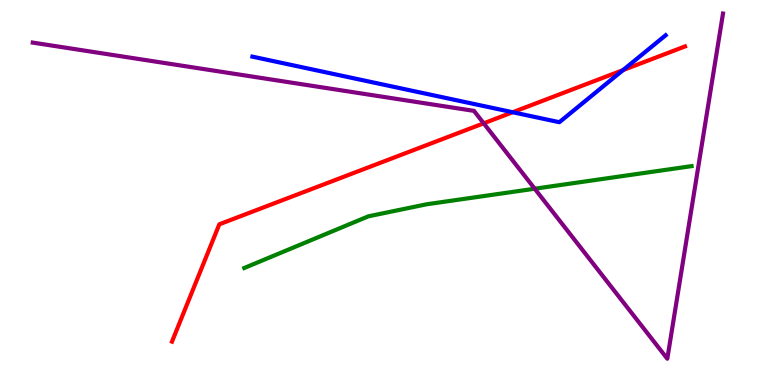[{'lines': ['blue', 'red'], 'intersections': [{'x': 6.62, 'y': 7.08}, {'x': 8.04, 'y': 8.18}]}, {'lines': ['green', 'red'], 'intersections': []}, {'lines': ['purple', 'red'], 'intersections': [{'x': 6.24, 'y': 6.8}]}, {'lines': ['blue', 'green'], 'intersections': []}, {'lines': ['blue', 'purple'], 'intersections': []}, {'lines': ['green', 'purple'], 'intersections': [{'x': 6.9, 'y': 5.1}]}]